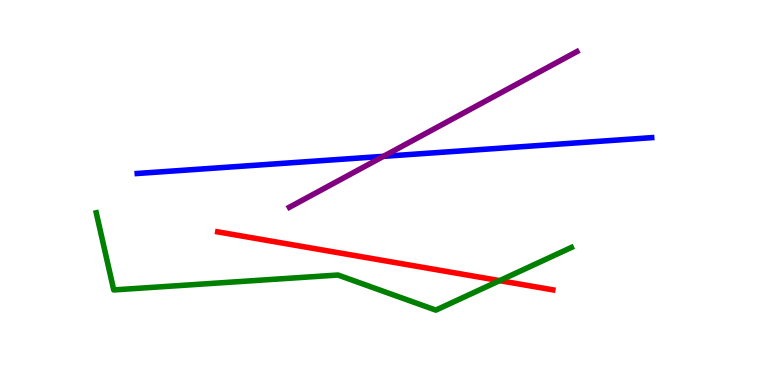[{'lines': ['blue', 'red'], 'intersections': []}, {'lines': ['green', 'red'], 'intersections': [{'x': 6.45, 'y': 2.71}]}, {'lines': ['purple', 'red'], 'intersections': []}, {'lines': ['blue', 'green'], 'intersections': []}, {'lines': ['blue', 'purple'], 'intersections': [{'x': 4.95, 'y': 5.94}]}, {'lines': ['green', 'purple'], 'intersections': []}]